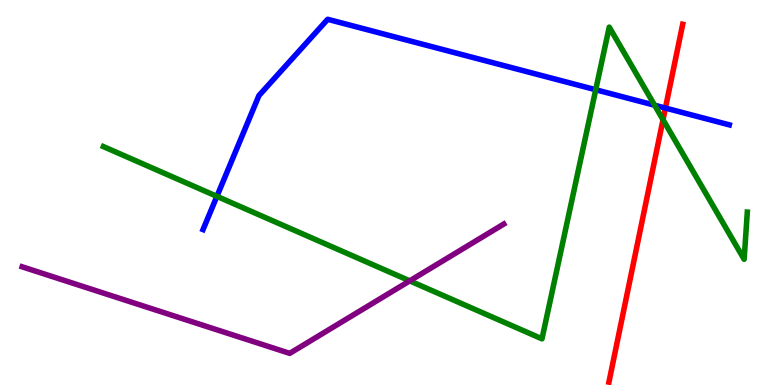[{'lines': ['blue', 'red'], 'intersections': [{'x': 8.59, 'y': 7.19}]}, {'lines': ['green', 'red'], 'intersections': [{'x': 8.56, 'y': 6.89}]}, {'lines': ['purple', 'red'], 'intersections': []}, {'lines': ['blue', 'green'], 'intersections': [{'x': 2.8, 'y': 4.9}, {'x': 7.69, 'y': 7.67}, {'x': 8.45, 'y': 7.27}]}, {'lines': ['blue', 'purple'], 'intersections': []}, {'lines': ['green', 'purple'], 'intersections': [{'x': 5.29, 'y': 2.7}]}]